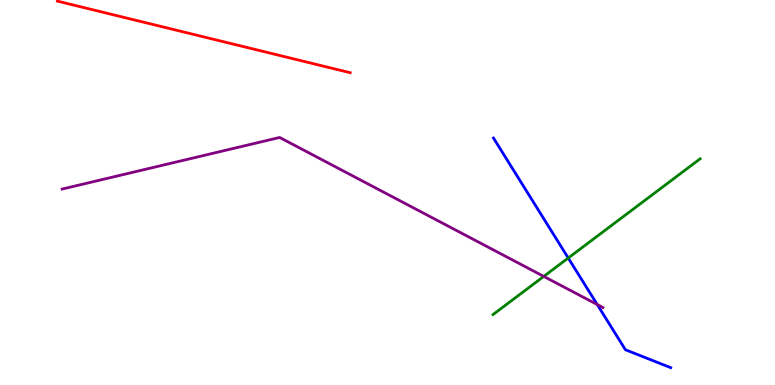[{'lines': ['blue', 'red'], 'intersections': []}, {'lines': ['green', 'red'], 'intersections': []}, {'lines': ['purple', 'red'], 'intersections': []}, {'lines': ['blue', 'green'], 'intersections': [{'x': 7.33, 'y': 3.3}]}, {'lines': ['blue', 'purple'], 'intersections': [{'x': 7.71, 'y': 2.09}]}, {'lines': ['green', 'purple'], 'intersections': [{'x': 7.02, 'y': 2.82}]}]